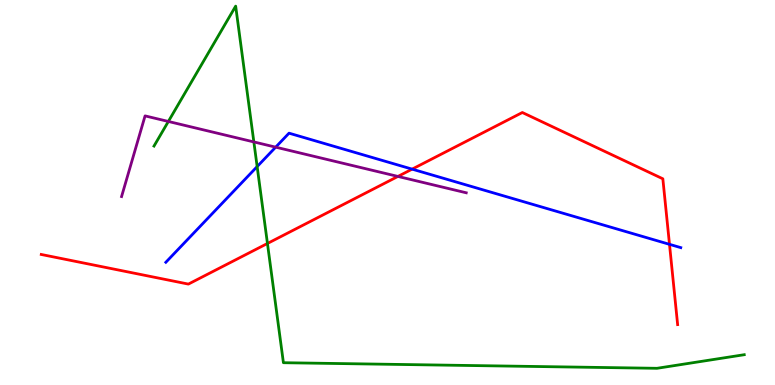[{'lines': ['blue', 'red'], 'intersections': [{'x': 5.32, 'y': 5.61}, {'x': 8.64, 'y': 3.65}]}, {'lines': ['green', 'red'], 'intersections': [{'x': 3.45, 'y': 3.68}]}, {'lines': ['purple', 'red'], 'intersections': [{'x': 5.13, 'y': 5.42}]}, {'lines': ['blue', 'green'], 'intersections': [{'x': 3.32, 'y': 5.67}]}, {'lines': ['blue', 'purple'], 'intersections': [{'x': 3.56, 'y': 6.18}]}, {'lines': ['green', 'purple'], 'intersections': [{'x': 2.17, 'y': 6.85}, {'x': 3.28, 'y': 6.31}]}]